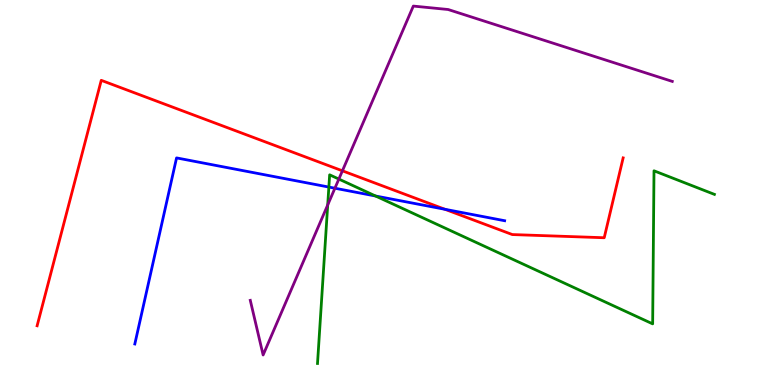[{'lines': ['blue', 'red'], 'intersections': [{'x': 5.74, 'y': 4.56}]}, {'lines': ['green', 'red'], 'intersections': []}, {'lines': ['purple', 'red'], 'intersections': [{'x': 4.42, 'y': 5.56}]}, {'lines': ['blue', 'green'], 'intersections': [{'x': 4.24, 'y': 5.14}, {'x': 4.85, 'y': 4.91}]}, {'lines': ['blue', 'purple'], 'intersections': [{'x': 4.32, 'y': 5.11}]}, {'lines': ['green', 'purple'], 'intersections': [{'x': 4.23, 'y': 4.68}, {'x': 4.37, 'y': 5.35}]}]